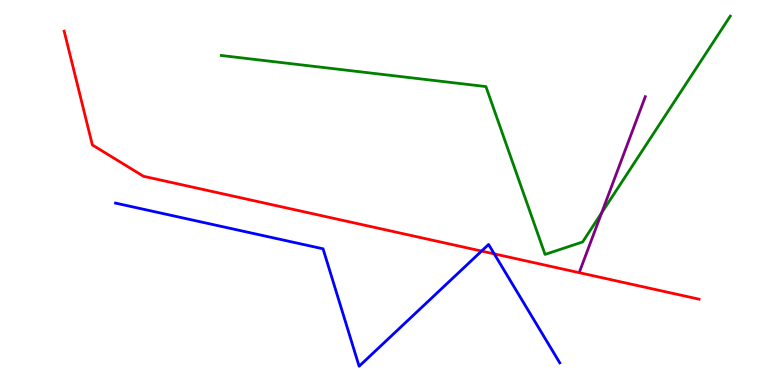[{'lines': ['blue', 'red'], 'intersections': [{'x': 6.21, 'y': 3.48}, {'x': 6.38, 'y': 3.41}]}, {'lines': ['green', 'red'], 'intersections': []}, {'lines': ['purple', 'red'], 'intersections': []}, {'lines': ['blue', 'green'], 'intersections': []}, {'lines': ['blue', 'purple'], 'intersections': []}, {'lines': ['green', 'purple'], 'intersections': [{'x': 7.76, 'y': 4.47}]}]